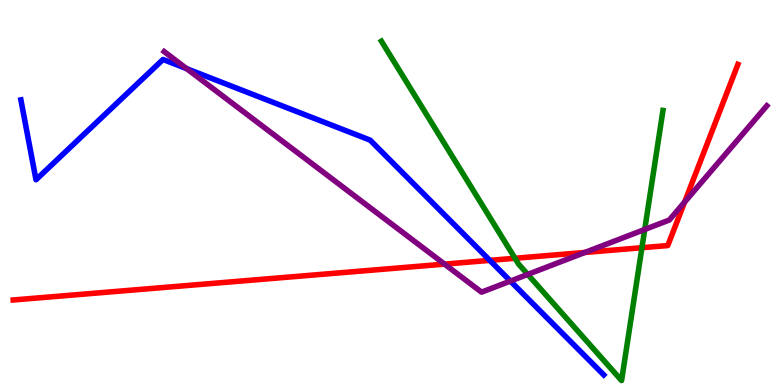[{'lines': ['blue', 'red'], 'intersections': [{'x': 6.32, 'y': 3.24}]}, {'lines': ['green', 'red'], 'intersections': [{'x': 6.65, 'y': 3.29}, {'x': 8.28, 'y': 3.57}]}, {'lines': ['purple', 'red'], 'intersections': [{'x': 5.74, 'y': 3.14}, {'x': 7.55, 'y': 3.44}, {'x': 8.83, 'y': 4.75}]}, {'lines': ['blue', 'green'], 'intersections': []}, {'lines': ['blue', 'purple'], 'intersections': [{'x': 2.41, 'y': 8.22}, {'x': 6.59, 'y': 2.7}]}, {'lines': ['green', 'purple'], 'intersections': [{'x': 6.81, 'y': 2.87}, {'x': 8.32, 'y': 4.04}]}]